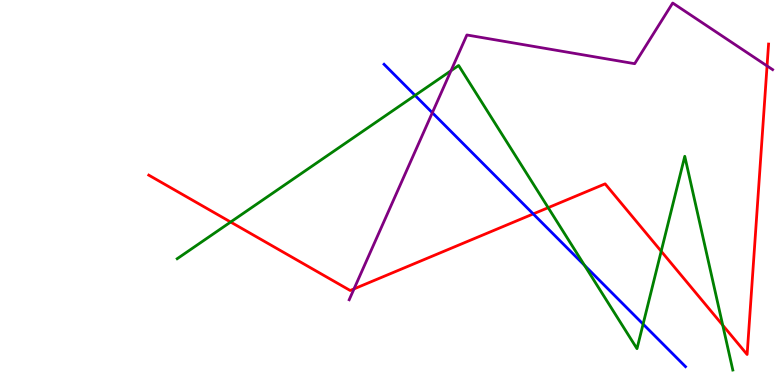[{'lines': ['blue', 'red'], 'intersections': [{'x': 6.88, 'y': 4.44}]}, {'lines': ['green', 'red'], 'intersections': [{'x': 2.98, 'y': 4.23}, {'x': 7.07, 'y': 4.61}, {'x': 8.53, 'y': 3.47}, {'x': 9.33, 'y': 1.55}]}, {'lines': ['purple', 'red'], 'intersections': [{'x': 4.57, 'y': 2.5}, {'x': 9.9, 'y': 8.29}]}, {'lines': ['blue', 'green'], 'intersections': [{'x': 5.36, 'y': 7.52}, {'x': 7.54, 'y': 3.11}, {'x': 8.3, 'y': 1.58}]}, {'lines': ['blue', 'purple'], 'intersections': [{'x': 5.58, 'y': 7.07}]}, {'lines': ['green', 'purple'], 'intersections': [{'x': 5.82, 'y': 8.16}]}]